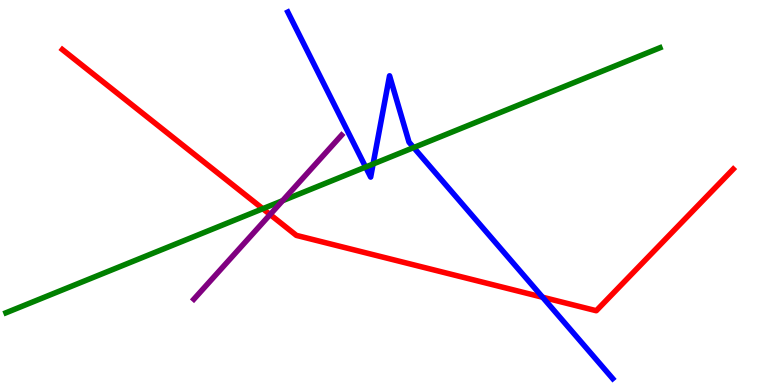[{'lines': ['blue', 'red'], 'intersections': [{'x': 7.0, 'y': 2.28}]}, {'lines': ['green', 'red'], 'intersections': [{'x': 3.39, 'y': 4.58}]}, {'lines': ['purple', 'red'], 'intersections': [{'x': 3.49, 'y': 4.43}]}, {'lines': ['blue', 'green'], 'intersections': [{'x': 4.72, 'y': 5.66}, {'x': 4.81, 'y': 5.74}, {'x': 5.34, 'y': 6.17}]}, {'lines': ['blue', 'purple'], 'intersections': []}, {'lines': ['green', 'purple'], 'intersections': [{'x': 3.65, 'y': 4.79}]}]